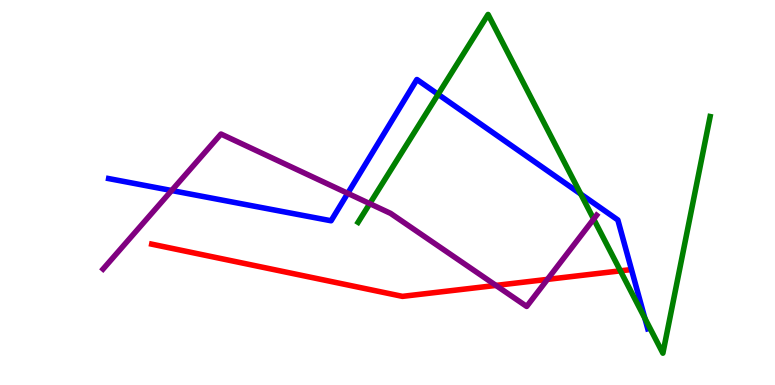[{'lines': ['blue', 'red'], 'intersections': []}, {'lines': ['green', 'red'], 'intersections': [{'x': 8.01, 'y': 2.97}]}, {'lines': ['purple', 'red'], 'intersections': [{'x': 6.4, 'y': 2.59}, {'x': 7.06, 'y': 2.74}]}, {'lines': ['blue', 'green'], 'intersections': [{'x': 5.65, 'y': 7.55}, {'x': 7.49, 'y': 4.96}, {'x': 8.32, 'y': 1.73}]}, {'lines': ['blue', 'purple'], 'intersections': [{'x': 2.21, 'y': 5.05}, {'x': 4.49, 'y': 4.98}]}, {'lines': ['green', 'purple'], 'intersections': [{'x': 4.77, 'y': 4.71}, {'x': 7.66, 'y': 4.31}]}]